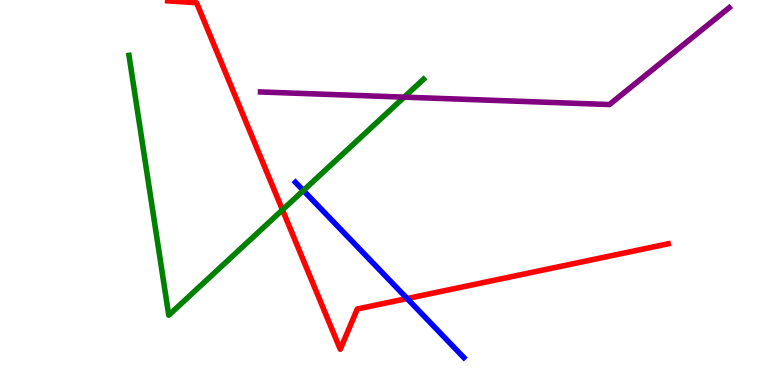[{'lines': ['blue', 'red'], 'intersections': [{'x': 5.25, 'y': 2.25}]}, {'lines': ['green', 'red'], 'intersections': [{'x': 3.64, 'y': 4.55}]}, {'lines': ['purple', 'red'], 'intersections': []}, {'lines': ['blue', 'green'], 'intersections': [{'x': 3.91, 'y': 5.05}]}, {'lines': ['blue', 'purple'], 'intersections': []}, {'lines': ['green', 'purple'], 'intersections': [{'x': 5.22, 'y': 7.48}]}]